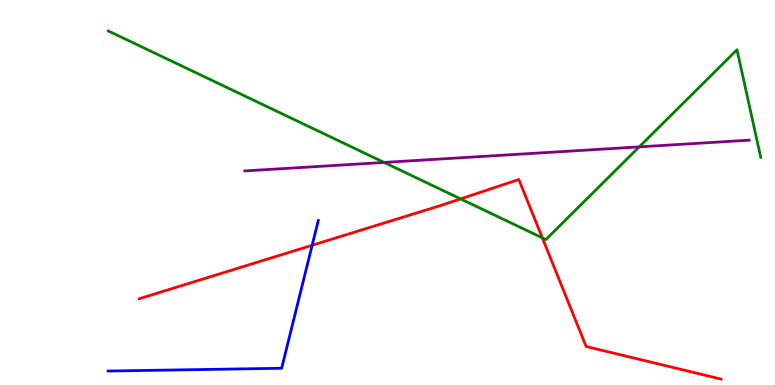[{'lines': ['blue', 'red'], 'intersections': [{'x': 4.03, 'y': 3.63}]}, {'lines': ['green', 'red'], 'intersections': [{'x': 5.94, 'y': 4.83}, {'x': 7.0, 'y': 3.82}]}, {'lines': ['purple', 'red'], 'intersections': []}, {'lines': ['blue', 'green'], 'intersections': []}, {'lines': ['blue', 'purple'], 'intersections': []}, {'lines': ['green', 'purple'], 'intersections': [{'x': 4.96, 'y': 5.78}, {'x': 8.25, 'y': 6.18}]}]